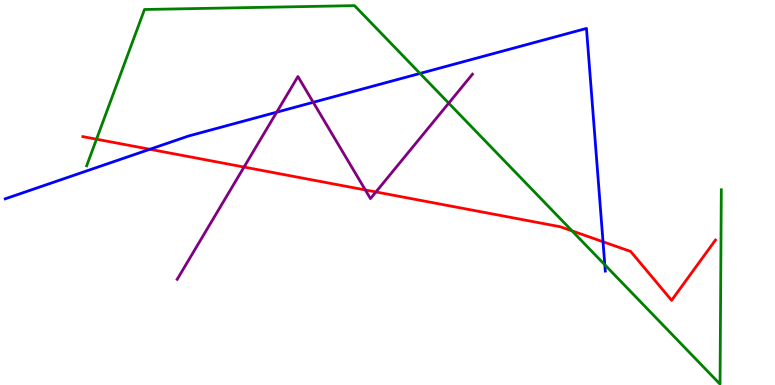[{'lines': ['blue', 'red'], 'intersections': [{'x': 1.93, 'y': 6.12}, {'x': 7.78, 'y': 3.72}]}, {'lines': ['green', 'red'], 'intersections': [{'x': 1.25, 'y': 6.38}, {'x': 7.38, 'y': 4.0}]}, {'lines': ['purple', 'red'], 'intersections': [{'x': 3.15, 'y': 5.66}, {'x': 4.71, 'y': 5.07}, {'x': 4.85, 'y': 5.01}]}, {'lines': ['blue', 'green'], 'intersections': [{'x': 5.42, 'y': 8.09}, {'x': 7.8, 'y': 3.12}]}, {'lines': ['blue', 'purple'], 'intersections': [{'x': 3.57, 'y': 7.09}, {'x': 4.04, 'y': 7.34}]}, {'lines': ['green', 'purple'], 'intersections': [{'x': 5.79, 'y': 7.32}]}]